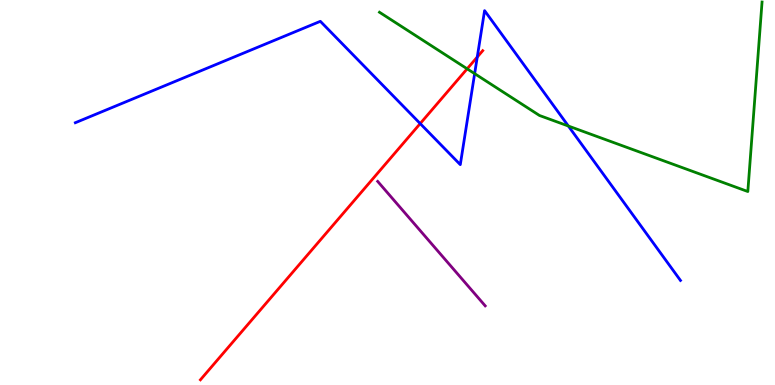[{'lines': ['blue', 'red'], 'intersections': [{'x': 5.42, 'y': 6.79}, {'x': 6.16, 'y': 8.52}]}, {'lines': ['green', 'red'], 'intersections': [{'x': 6.03, 'y': 8.21}]}, {'lines': ['purple', 'red'], 'intersections': []}, {'lines': ['blue', 'green'], 'intersections': [{'x': 6.12, 'y': 8.09}, {'x': 7.33, 'y': 6.73}]}, {'lines': ['blue', 'purple'], 'intersections': []}, {'lines': ['green', 'purple'], 'intersections': []}]